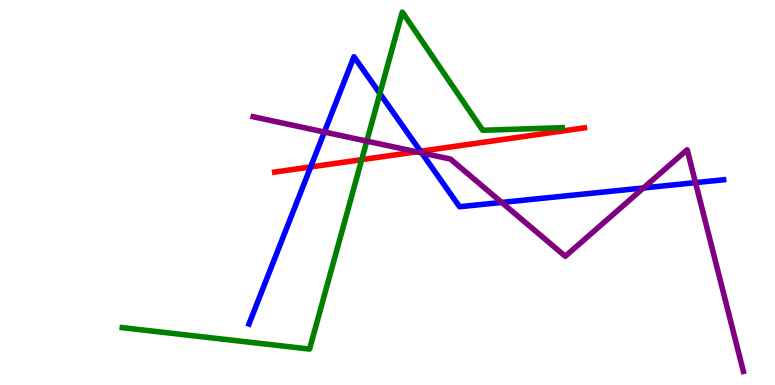[{'lines': ['blue', 'red'], 'intersections': [{'x': 4.01, 'y': 5.66}, {'x': 5.43, 'y': 6.07}]}, {'lines': ['green', 'red'], 'intersections': [{'x': 4.67, 'y': 5.85}]}, {'lines': ['purple', 'red'], 'intersections': [{'x': 5.38, 'y': 6.06}]}, {'lines': ['blue', 'green'], 'intersections': [{'x': 4.9, 'y': 7.57}]}, {'lines': ['blue', 'purple'], 'intersections': [{'x': 4.19, 'y': 6.57}, {'x': 5.44, 'y': 6.03}, {'x': 6.47, 'y': 4.74}, {'x': 8.3, 'y': 5.12}, {'x': 8.97, 'y': 5.26}]}, {'lines': ['green', 'purple'], 'intersections': [{'x': 4.73, 'y': 6.33}]}]